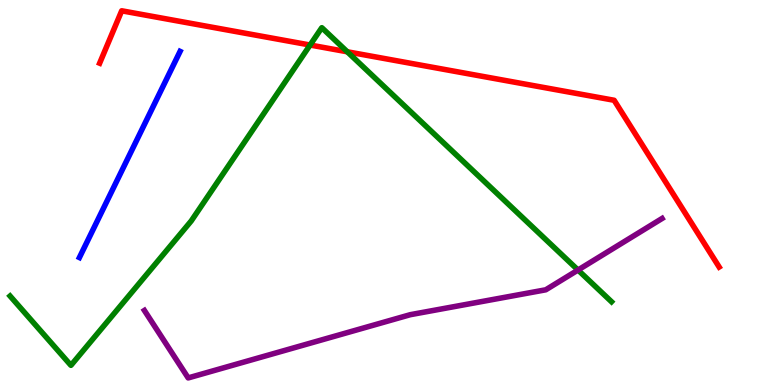[{'lines': ['blue', 'red'], 'intersections': []}, {'lines': ['green', 'red'], 'intersections': [{'x': 4.0, 'y': 8.83}, {'x': 4.48, 'y': 8.65}]}, {'lines': ['purple', 'red'], 'intersections': []}, {'lines': ['blue', 'green'], 'intersections': []}, {'lines': ['blue', 'purple'], 'intersections': []}, {'lines': ['green', 'purple'], 'intersections': [{'x': 7.46, 'y': 2.99}]}]